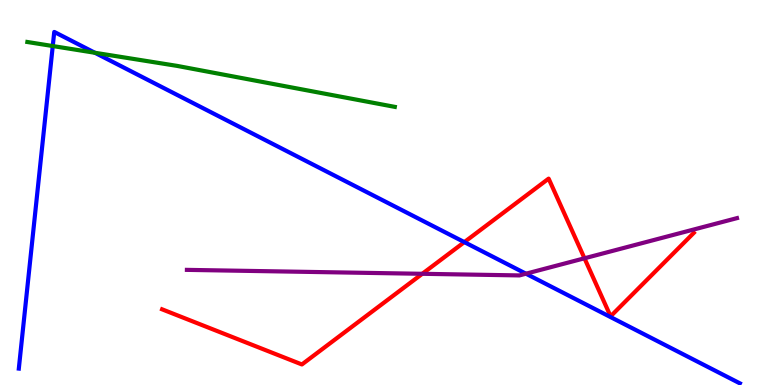[{'lines': ['blue', 'red'], 'intersections': [{'x': 5.99, 'y': 3.71}]}, {'lines': ['green', 'red'], 'intersections': []}, {'lines': ['purple', 'red'], 'intersections': [{'x': 5.45, 'y': 2.89}, {'x': 7.54, 'y': 3.29}]}, {'lines': ['blue', 'green'], 'intersections': [{'x': 0.681, 'y': 8.8}, {'x': 1.22, 'y': 8.63}]}, {'lines': ['blue', 'purple'], 'intersections': [{'x': 6.79, 'y': 2.89}]}, {'lines': ['green', 'purple'], 'intersections': []}]